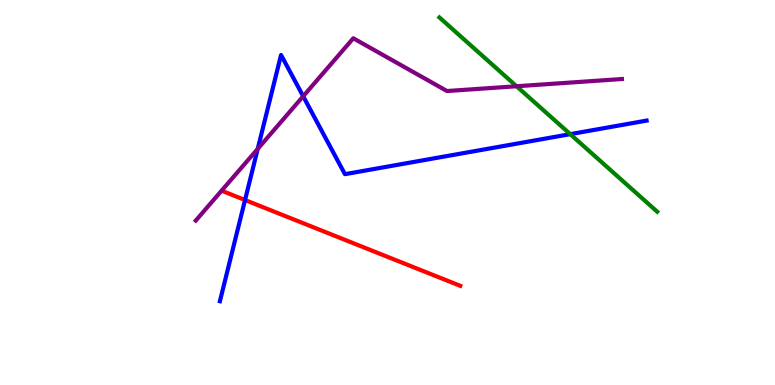[{'lines': ['blue', 'red'], 'intersections': [{'x': 3.16, 'y': 4.8}]}, {'lines': ['green', 'red'], 'intersections': []}, {'lines': ['purple', 'red'], 'intersections': []}, {'lines': ['blue', 'green'], 'intersections': [{'x': 7.36, 'y': 6.52}]}, {'lines': ['blue', 'purple'], 'intersections': [{'x': 3.33, 'y': 6.13}, {'x': 3.91, 'y': 7.5}]}, {'lines': ['green', 'purple'], 'intersections': [{'x': 6.67, 'y': 7.76}]}]